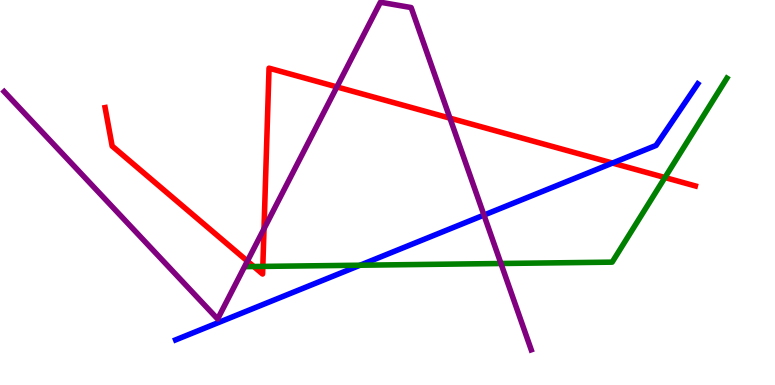[{'lines': ['blue', 'red'], 'intersections': [{'x': 7.9, 'y': 5.76}]}, {'lines': ['green', 'red'], 'intersections': [{'x': 3.27, 'y': 3.08}, {'x': 3.39, 'y': 3.08}, {'x': 8.58, 'y': 5.39}]}, {'lines': ['purple', 'red'], 'intersections': [{'x': 3.19, 'y': 3.22}, {'x': 3.41, 'y': 4.06}, {'x': 4.35, 'y': 7.74}, {'x': 5.81, 'y': 6.93}]}, {'lines': ['blue', 'green'], 'intersections': [{'x': 4.65, 'y': 3.11}]}, {'lines': ['blue', 'purple'], 'intersections': [{'x': 6.24, 'y': 4.41}]}, {'lines': ['green', 'purple'], 'intersections': [{'x': 6.46, 'y': 3.16}]}]